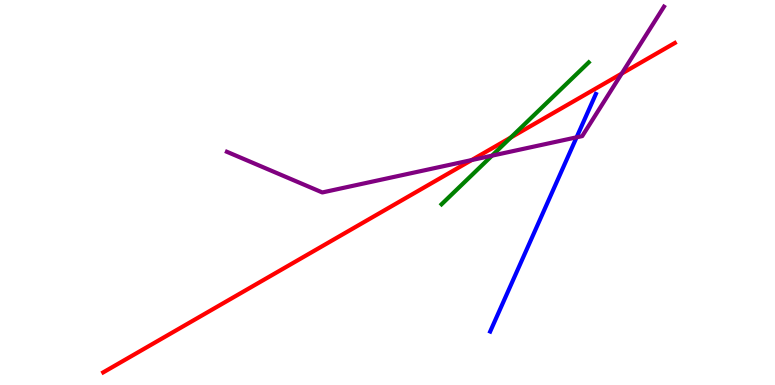[{'lines': ['blue', 'red'], 'intersections': []}, {'lines': ['green', 'red'], 'intersections': [{'x': 6.59, 'y': 6.43}]}, {'lines': ['purple', 'red'], 'intersections': [{'x': 6.09, 'y': 5.84}, {'x': 8.02, 'y': 8.09}]}, {'lines': ['blue', 'green'], 'intersections': []}, {'lines': ['blue', 'purple'], 'intersections': [{'x': 7.44, 'y': 6.43}]}, {'lines': ['green', 'purple'], 'intersections': [{'x': 6.35, 'y': 5.96}]}]